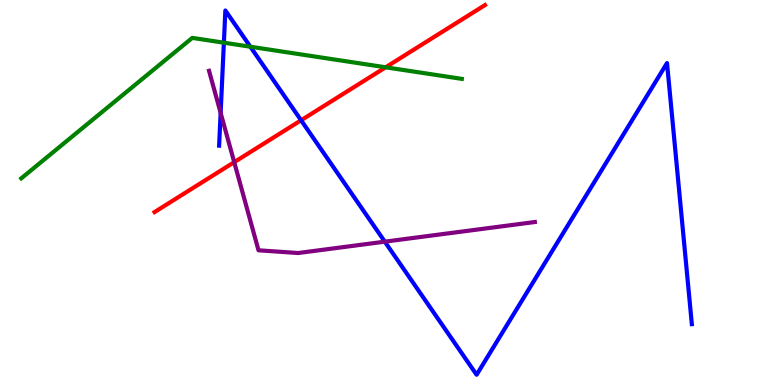[{'lines': ['blue', 'red'], 'intersections': [{'x': 3.88, 'y': 6.88}]}, {'lines': ['green', 'red'], 'intersections': [{'x': 4.98, 'y': 8.25}]}, {'lines': ['purple', 'red'], 'intersections': [{'x': 3.02, 'y': 5.79}]}, {'lines': ['blue', 'green'], 'intersections': [{'x': 2.89, 'y': 8.89}, {'x': 3.23, 'y': 8.79}]}, {'lines': ['blue', 'purple'], 'intersections': [{'x': 2.85, 'y': 7.07}, {'x': 4.97, 'y': 3.72}]}, {'lines': ['green', 'purple'], 'intersections': []}]